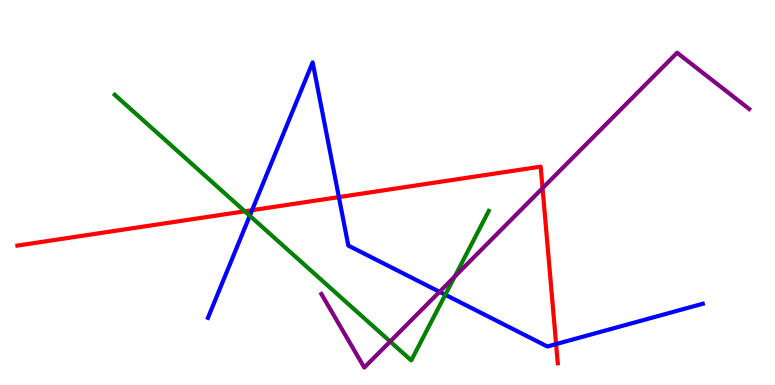[{'lines': ['blue', 'red'], 'intersections': [{'x': 3.25, 'y': 4.54}, {'x': 4.37, 'y': 4.88}, {'x': 7.18, 'y': 1.06}]}, {'lines': ['green', 'red'], 'intersections': [{'x': 3.16, 'y': 4.51}]}, {'lines': ['purple', 'red'], 'intersections': [{'x': 7.0, 'y': 5.11}]}, {'lines': ['blue', 'green'], 'intersections': [{'x': 3.22, 'y': 4.4}, {'x': 5.75, 'y': 2.34}]}, {'lines': ['blue', 'purple'], 'intersections': [{'x': 5.67, 'y': 2.42}]}, {'lines': ['green', 'purple'], 'intersections': [{'x': 5.03, 'y': 1.13}, {'x': 5.87, 'y': 2.82}]}]